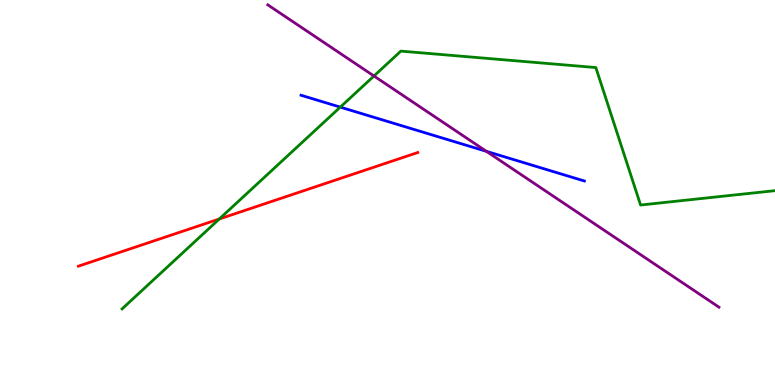[{'lines': ['blue', 'red'], 'intersections': []}, {'lines': ['green', 'red'], 'intersections': [{'x': 2.83, 'y': 4.31}]}, {'lines': ['purple', 'red'], 'intersections': []}, {'lines': ['blue', 'green'], 'intersections': [{'x': 4.39, 'y': 7.22}]}, {'lines': ['blue', 'purple'], 'intersections': [{'x': 6.28, 'y': 6.07}]}, {'lines': ['green', 'purple'], 'intersections': [{'x': 4.83, 'y': 8.03}]}]